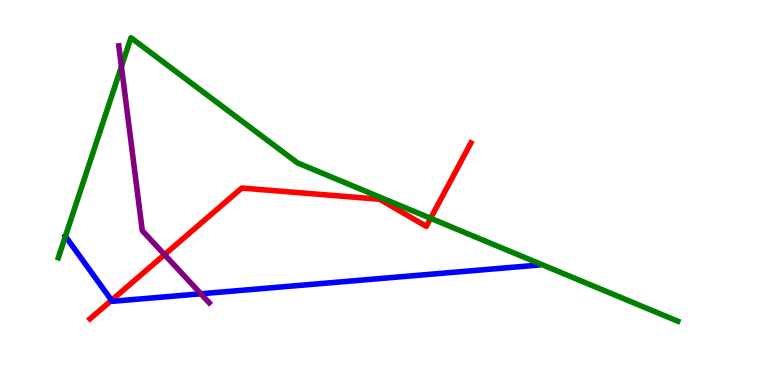[{'lines': ['blue', 'red'], 'intersections': [{'x': 1.44, 'y': 2.2}]}, {'lines': ['green', 'red'], 'intersections': [{'x': 5.56, 'y': 4.33}]}, {'lines': ['purple', 'red'], 'intersections': [{'x': 2.12, 'y': 3.39}]}, {'lines': ['blue', 'green'], 'intersections': [{'x': 0.844, 'y': 3.86}]}, {'lines': ['blue', 'purple'], 'intersections': [{'x': 2.59, 'y': 2.37}]}, {'lines': ['green', 'purple'], 'intersections': [{'x': 1.57, 'y': 8.27}]}]